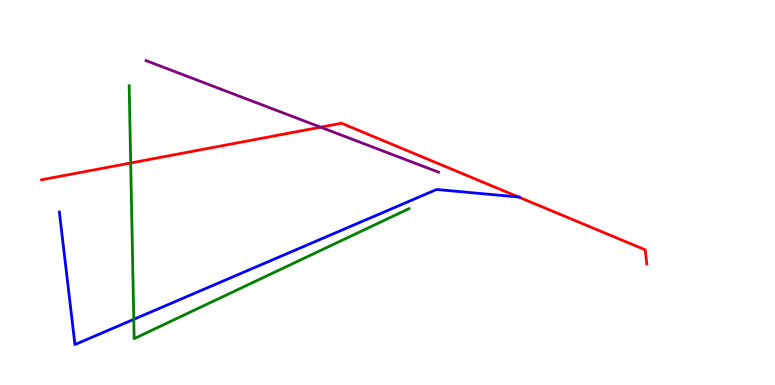[{'lines': ['blue', 'red'], 'intersections': [{'x': 6.69, 'y': 4.88}]}, {'lines': ['green', 'red'], 'intersections': [{'x': 1.69, 'y': 5.77}]}, {'lines': ['purple', 'red'], 'intersections': [{'x': 4.14, 'y': 6.7}]}, {'lines': ['blue', 'green'], 'intersections': [{'x': 1.73, 'y': 1.71}]}, {'lines': ['blue', 'purple'], 'intersections': []}, {'lines': ['green', 'purple'], 'intersections': []}]